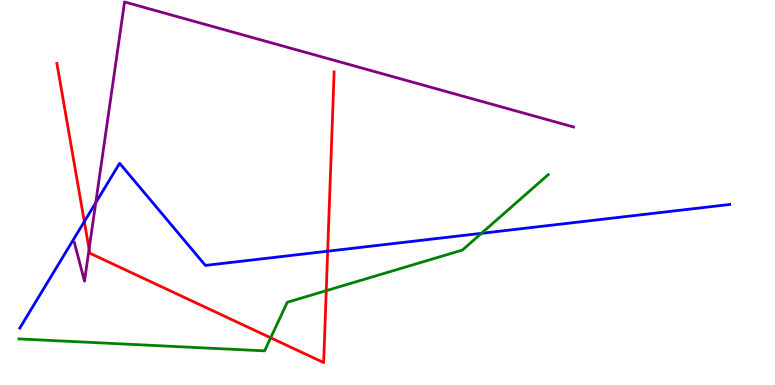[{'lines': ['blue', 'red'], 'intersections': [{'x': 1.09, 'y': 4.24}, {'x': 4.23, 'y': 3.48}]}, {'lines': ['green', 'red'], 'intersections': [{'x': 3.49, 'y': 1.23}, {'x': 4.21, 'y': 2.45}]}, {'lines': ['purple', 'red'], 'intersections': [{'x': 1.15, 'y': 3.53}]}, {'lines': ['blue', 'green'], 'intersections': [{'x': 6.21, 'y': 3.94}]}, {'lines': ['blue', 'purple'], 'intersections': [{'x': 1.24, 'y': 4.73}]}, {'lines': ['green', 'purple'], 'intersections': []}]